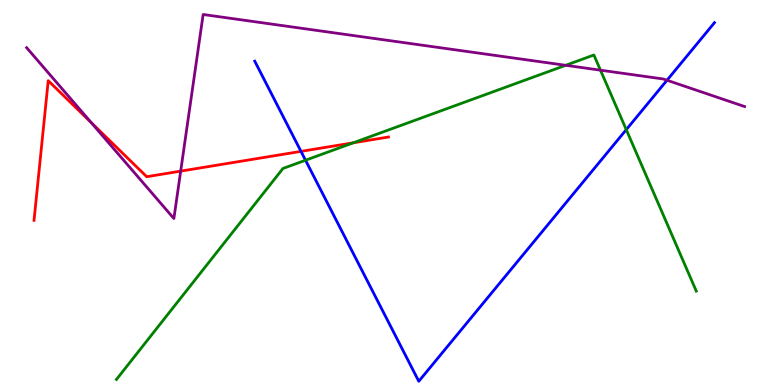[{'lines': ['blue', 'red'], 'intersections': [{'x': 3.88, 'y': 6.07}]}, {'lines': ['green', 'red'], 'intersections': [{'x': 4.56, 'y': 6.29}]}, {'lines': ['purple', 'red'], 'intersections': [{'x': 1.18, 'y': 6.82}, {'x': 2.33, 'y': 5.56}]}, {'lines': ['blue', 'green'], 'intersections': [{'x': 3.94, 'y': 5.84}, {'x': 8.08, 'y': 6.63}]}, {'lines': ['blue', 'purple'], 'intersections': [{'x': 8.61, 'y': 7.92}]}, {'lines': ['green', 'purple'], 'intersections': [{'x': 7.3, 'y': 8.3}, {'x': 7.75, 'y': 8.18}]}]